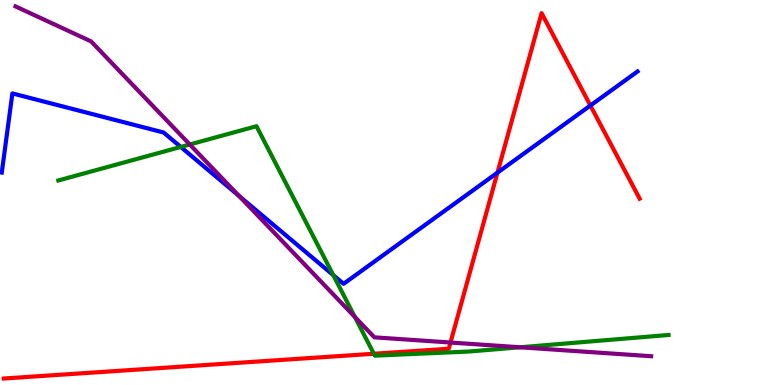[{'lines': ['blue', 'red'], 'intersections': [{'x': 6.42, 'y': 5.52}, {'x': 7.62, 'y': 7.26}]}, {'lines': ['green', 'red'], 'intersections': [{'x': 4.82, 'y': 0.812}]}, {'lines': ['purple', 'red'], 'intersections': [{'x': 5.81, 'y': 1.1}]}, {'lines': ['blue', 'green'], 'intersections': [{'x': 2.33, 'y': 6.18}, {'x': 4.3, 'y': 2.85}]}, {'lines': ['blue', 'purple'], 'intersections': [{'x': 3.08, 'y': 4.91}]}, {'lines': ['green', 'purple'], 'intersections': [{'x': 2.45, 'y': 6.25}, {'x': 4.58, 'y': 1.77}, {'x': 6.71, 'y': 0.98}]}]